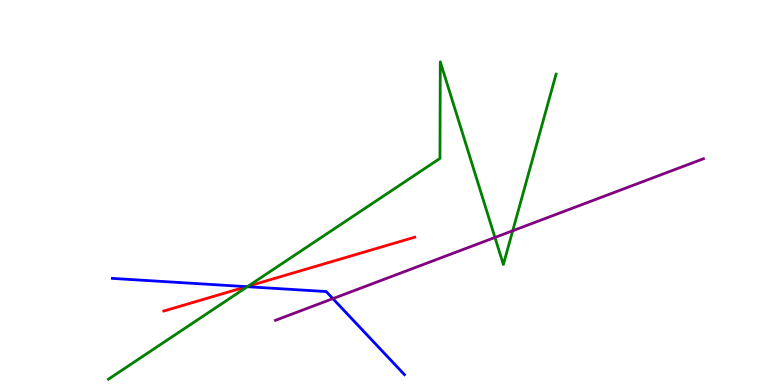[{'lines': ['blue', 'red'], 'intersections': [{'x': 3.18, 'y': 2.55}]}, {'lines': ['green', 'red'], 'intersections': [{'x': 3.2, 'y': 2.56}]}, {'lines': ['purple', 'red'], 'intersections': []}, {'lines': ['blue', 'green'], 'intersections': [{'x': 3.19, 'y': 2.55}]}, {'lines': ['blue', 'purple'], 'intersections': [{'x': 4.3, 'y': 2.24}]}, {'lines': ['green', 'purple'], 'intersections': [{'x': 6.39, 'y': 3.83}, {'x': 6.62, 'y': 4.01}]}]